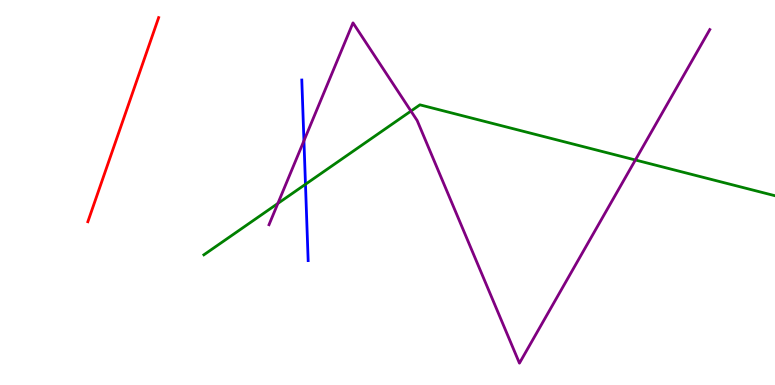[{'lines': ['blue', 'red'], 'intersections': []}, {'lines': ['green', 'red'], 'intersections': []}, {'lines': ['purple', 'red'], 'intersections': []}, {'lines': ['blue', 'green'], 'intersections': [{'x': 3.94, 'y': 5.21}]}, {'lines': ['blue', 'purple'], 'intersections': [{'x': 3.92, 'y': 6.34}]}, {'lines': ['green', 'purple'], 'intersections': [{'x': 3.59, 'y': 4.72}, {'x': 5.3, 'y': 7.12}, {'x': 8.2, 'y': 5.84}]}]